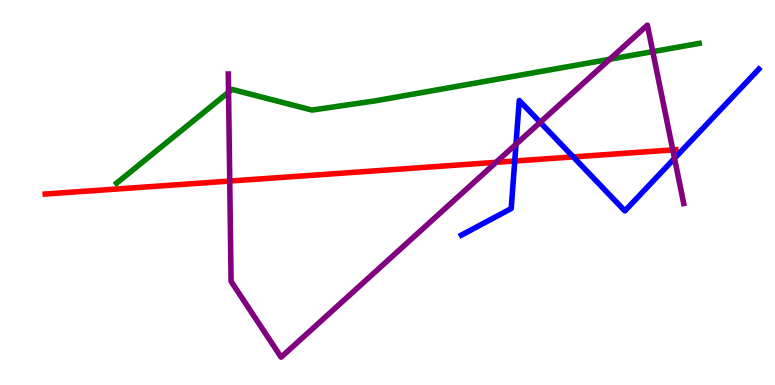[{'lines': ['blue', 'red'], 'intersections': [{'x': 6.64, 'y': 5.82}, {'x': 7.4, 'y': 5.92}]}, {'lines': ['green', 'red'], 'intersections': []}, {'lines': ['purple', 'red'], 'intersections': [{'x': 2.96, 'y': 5.3}, {'x': 6.4, 'y': 5.78}, {'x': 8.68, 'y': 6.11}]}, {'lines': ['blue', 'green'], 'intersections': []}, {'lines': ['blue', 'purple'], 'intersections': [{'x': 6.66, 'y': 6.25}, {'x': 6.97, 'y': 6.82}, {'x': 8.7, 'y': 5.89}]}, {'lines': ['green', 'purple'], 'intersections': [{'x': 2.95, 'y': 7.6}, {'x': 7.87, 'y': 8.46}, {'x': 8.42, 'y': 8.66}]}]